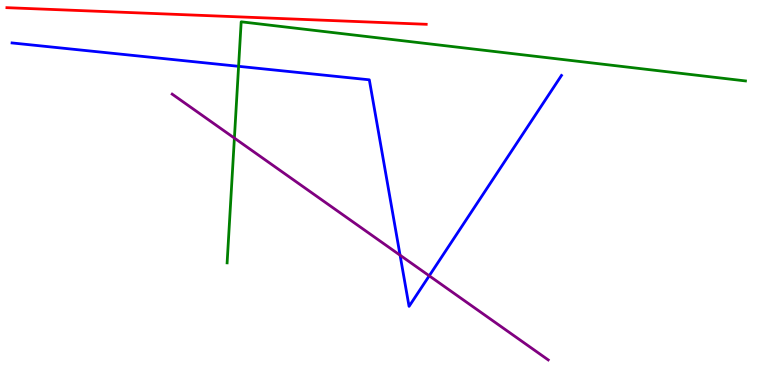[{'lines': ['blue', 'red'], 'intersections': []}, {'lines': ['green', 'red'], 'intersections': []}, {'lines': ['purple', 'red'], 'intersections': []}, {'lines': ['blue', 'green'], 'intersections': [{'x': 3.08, 'y': 8.28}]}, {'lines': ['blue', 'purple'], 'intersections': [{'x': 5.16, 'y': 3.37}, {'x': 5.54, 'y': 2.84}]}, {'lines': ['green', 'purple'], 'intersections': [{'x': 3.02, 'y': 6.41}]}]